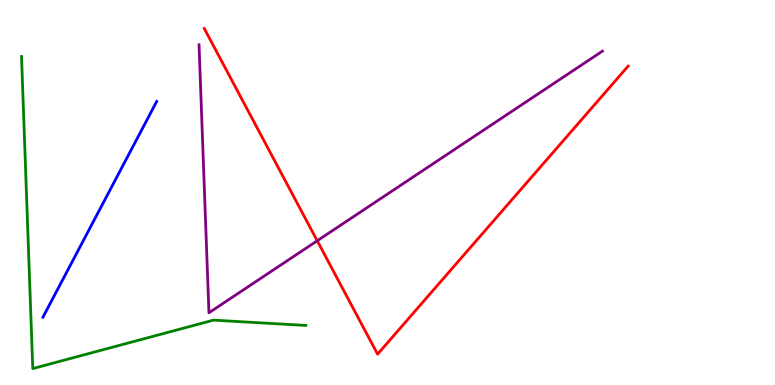[{'lines': ['blue', 'red'], 'intersections': []}, {'lines': ['green', 'red'], 'intersections': []}, {'lines': ['purple', 'red'], 'intersections': [{'x': 4.09, 'y': 3.75}]}, {'lines': ['blue', 'green'], 'intersections': []}, {'lines': ['blue', 'purple'], 'intersections': []}, {'lines': ['green', 'purple'], 'intersections': []}]